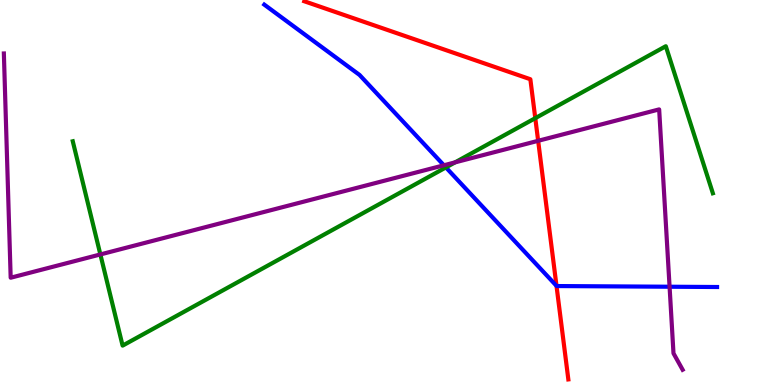[{'lines': ['blue', 'red'], 'intersections': [{'x': 7.18, 'y': 2.58}]}, {'lines': ['green', 'red'], 'intersections': [{'x': 6.91, 'y': 6.93}]}, {'lines': ['purple', 'red'], 'intersections': [{'x': 6.94, 'y': 6.34}]}, {'lines': ['blue', 'green'], 'intersections': [{'x': 5.75, 'y': 5.65}]}, {'lines': ['blue', 'purple'], 'intersections': [{'x': 5.73, 'y': 5.71}, {'x': 8.64, 'y': 2.55}]}, {'lines': ['green', 'purple'], 'intersections': [{'x': 1.3, 'y': 3.39}, {'x': 5.87, 'y': 5.78}]}]